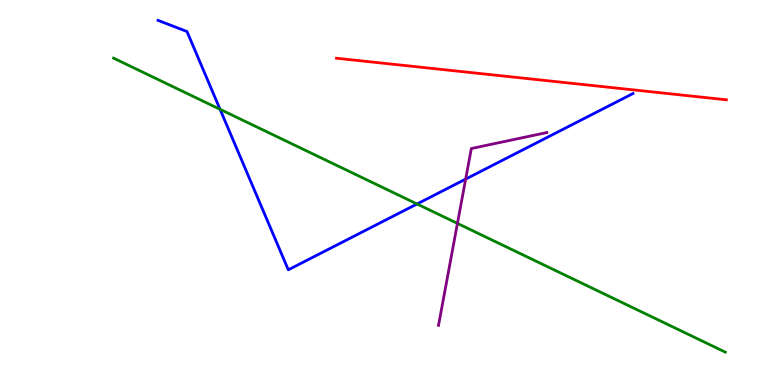[{'lines': ['blue', 'red'], 'intersections': []}, {'lines': ['green', 'red'], 'intersections': []}, {'lines': ['purple', 'red'], 'intersections': []}, {'lines': ['blue', 'green'], 'intersections': [{'x': 2.84, 'y': 7.16}, {'x': 5.38, 'y': 4.7}]}, {'lines': ['blue', 'purple'], 'intersections': [{'x': 6.01, 'y': 5.35}]}, {'lines': ['green', 'purple'], 'intersections': [{'x': 5.9, 'y': 4.2}]}]